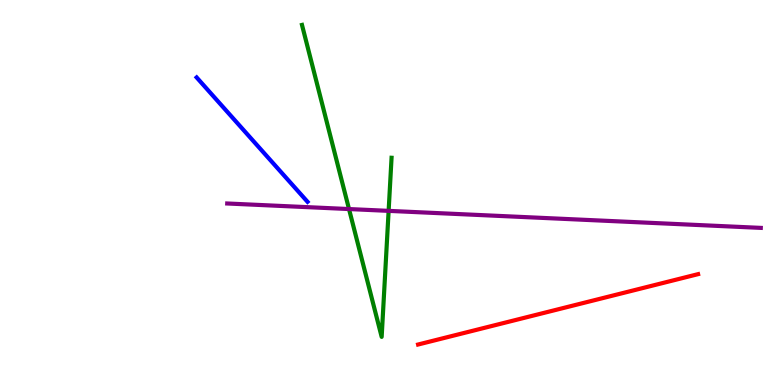[{'lines': ['blue', 'red'], 'intersections': []}, {'lines': ['green', 'red'], 'intersections': []}, {'lines': ['purple', 'red'], 'intersections': []}, {'lines': ['blue', 'green'], 'intersections': []}, {'lines': ['blue', 'purple'], 'intersections': []}, {'lines': ['green', 'purple'], 'intersections': [{'x': 4.5, 'y': 4.57}, {'x': 5.01, 'y': 4.52}]}]